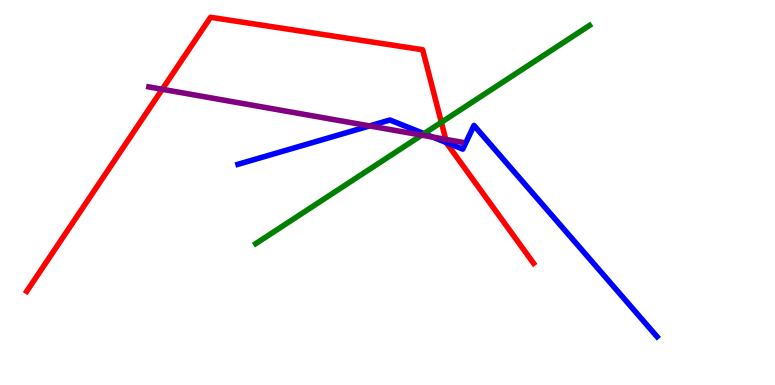[{'lines': ['blue', 'red'], 'intersections': [{'x': 5.76, 'y': 6.29}]}, {'lines': ['green', 'red'], 'intersections': [{'x': 5.69, 'y': 6.82}]}, {'lines': ['purple', 'red'], 'intersections': [{'x': 2.09, 'y': 7.68}, {'x': 5.75, 'y': 6.38}]}, {'lines': ['blue', 'green'], 'intersections': [{'x': 5.47, 'y': 6.53}]}, {'lines': ['blue', 'purple'], 'intersections': [{'x': 4.77, 'y': 6.73}, {'x': 5.58, 'y': 6.44}]}, {'lines': ['green', 'purple'], 'intersections': [{'x': 5.44, 'y': 6.49}]}]